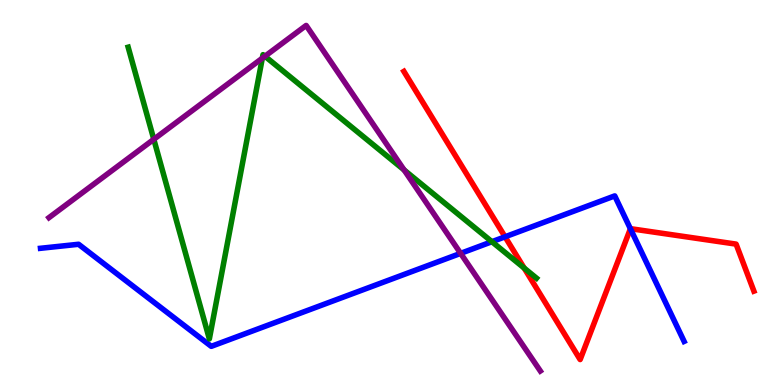[{'lines': ['blue', 'red'], 'intersections': [{'x': 6.52, 'y': 3.85}, {'x': 8.13, 'y': 4.06}]}, {'lines': ['green', 'red'], 'intersections': [{'x': 6.76, 'y': 3.04}]}, {'lines': ['purple', 'red'], 'intersections': []}, {'lines': ['blue', 'green'], 'intersections': [{'x': 6.35, 'y': 3.72}]}, {'lines': ['blue', 'purple'], 'intersections': [{'x': 5.94, 'y': 3.42}]}, {'lines': ['green', 'purple'], 'intersections': [{'x': 1.98, 'y': 6.38}, {'x': 3.38, 'y': 8.49}, {'x': 3.42, 'y': 8.54}, {'x': 5.21, 'y': 5.59}]}]